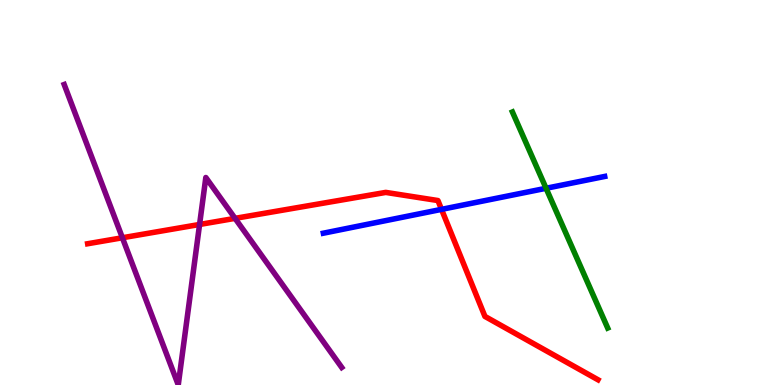[{'lines': ['blue', 'red'], 'intersections': [{'x': 5.7, 'y': 4.56}]}, {'lines': ['green', 'red'], 'intersections': []}, {'lines': ['purple', 'red'], 'intersections': [{'x': 1.58, 'y': 3.82}, {'x': 2.58, 'y': 4.17}, {'x': 3.03, 'y': 4.33}]}, {'lines': ['blue', 'green'], 'intersections': [{'x': 7.05, 'y': 5.11}]}, {'lines': ['blue', 'purple'], 'intersections': []}, {'lines': ['green', 'purple'], 'intersections': []}]